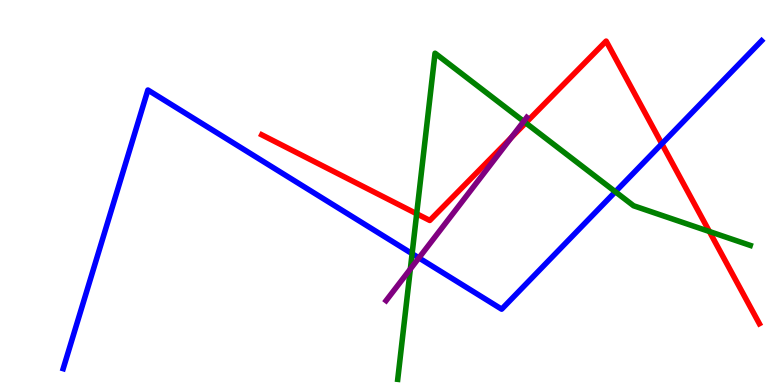[{'lines': ['blue', 'red'], 'intersections': [{'x': 8.54, 'y': 6.27}]}, {'lines': ['green', 'red'], 'intersections': [{'x': 5.38, 'y': 4.45}, {'x': 6.78, 'y': 6.81}, {'x': 9.15, 'y': 3.99}]}, {'lines': ['purple', 'red'], 'intersections': [{'x': 6.6, 'y': 6.43}]}, {'lines': ['blue', 'green'], 'intersections': [{'x': 5.32, 'y': 3.41}, {'x': 7.94, 'y': 5.02}]}, {'lines': ['blue', 'purple'], 'intersections': [{'x': 5.41, 'y': 3.3}]}, {'lines': ['green', 'purple'], 'intersections': [{'x': 5.29, 'y': 3.01}, {'x': 6.76, 'y': 6.85}]}]